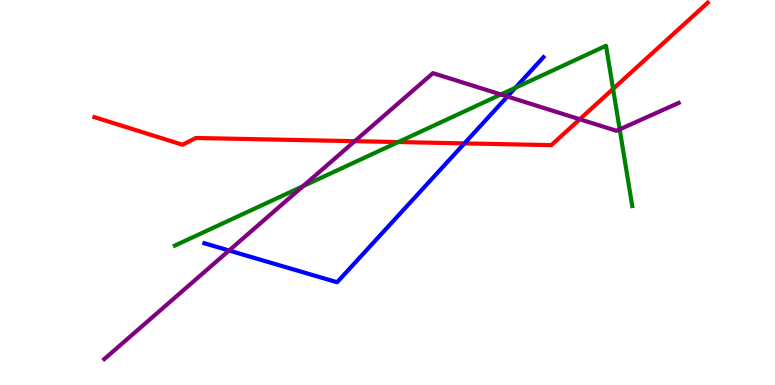[{'lines': ['blue', 'red'], 'intersections': [{'x': 5.99, 'y': 6.28}]}, {'lines': ['green', 'red'], 'intersections': [{'x': 5.14, 'y': 6.31}, {'x': 7.91, 'y': 7.69}]}, {'lines': ['purple', 'red'], 'intersections': [{'x': 4.58, 'y': 6.33}, {'x': 7.48, 'y': 6.9}]}, {'lines': ['blue', 'green'], 'intersections': [{'x': 6.65, 'y': 7.72}]}, {'lines': ['blue', 'purple'], 'intersections': [{'x': 2.96, 'y': 3.49}, {'x': 6.55, 'y': 7.49}]}, {'lines': ['green', 'purple'], 'intersections': [{'x': 3.91, 'y': 5.16}, {'x': 6.46, 'y': 7.55}, {'x': 8.0, 'y': 6.64}]}]